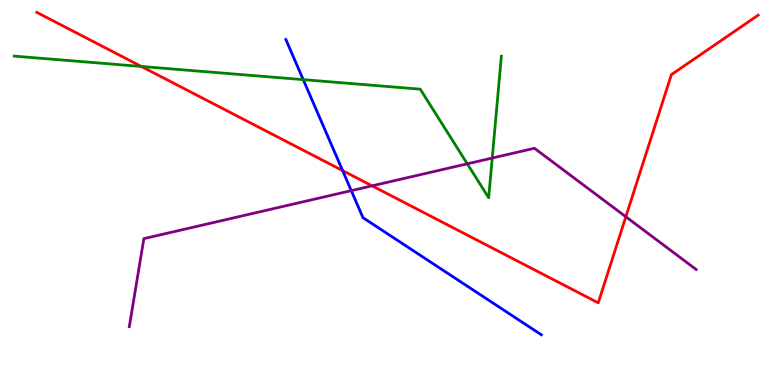[{'lines': ['blue', 'red'], 'intersections': [{'x': 4.42, 'y': 5.57}]}, {'lines': ['green', 'red'], 'intersections': [{'x': 1.82, 'y': 8.27}]}, {'lines': ['purple', 'red'], 'intersections': [{'x': 4.8, 'y': 5.17}, {'x': 8.08, 'y': 4.37}]}, {'lines': ['blue', 'green'], 'intersections': [{'x': 3.91, 'y': 7.93}]}, {'lines': ['blue', 'purple'], 'intersections': [{'x': 4.53, 'y': 5.05}]}, {'lines': ['green', 'purple'], 'intersections': [{'x': 6.03, 'y': 5.75}, {'x': 6.35, 'y': 5.9}]}]